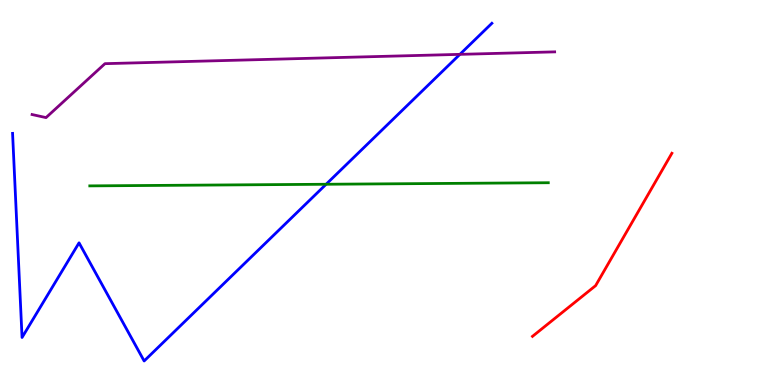[{'lines': ['blue', 'red'], 'intersections': []}, {'lines': ['green', 'red'], 'intersections': []}, {'lines': ['purple', 'red'], 'intersections': []}, {'lines': ['blue', 'green'], 'intersections': [{'x': 4.21, 'y': 5.21}]}, {'lines': ['blue', 'purple'], 'intersections': [{'x': 5.93, 'y': 8.59}]}, {'lines': ['green', 'purple'], 'intersections': []}]